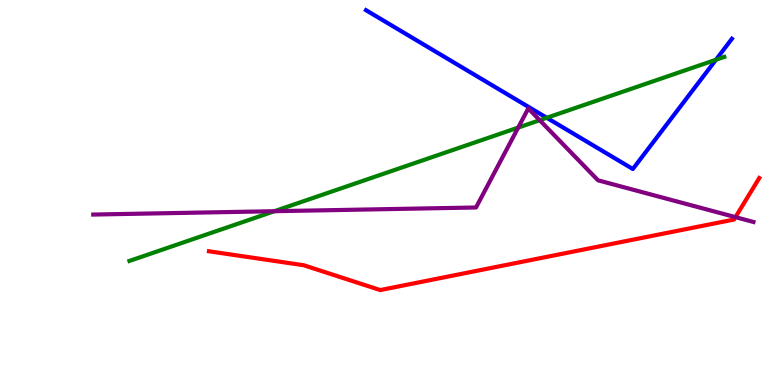[{'lines': ['blue', 'red'], 'intersections': []}, {'lines': ['green', 'red'], 'intersections': []}, {'lines': ['purple', 'red'], 'intersections': [{'x': 9.49, 'y': 4.36}]}, {'lines': ['blue', 'green'], 'intersections': [{'x': 7.06, 'y': 6.94}, {'x': 9.24, 'y': 8.45}]}, {'lines': ['blue', 'purple'], 'intersections': []}, {'lines': ['green', 'purple'], 'intersections': [{'x': 3.54, 'y': 4.51}, {'x': 6.69, 'y': 6.69}, {'x': 6.96, 'y': 6.88}]}]